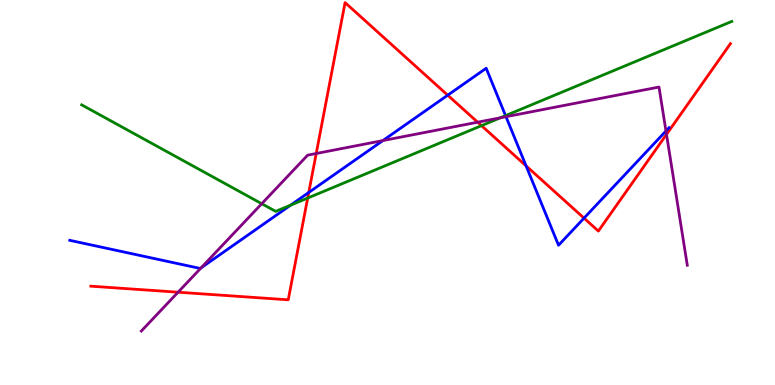[{'lines': ['blue', 'red'], 'intersections': [{'x': 3.98, 'y': 5.0}, {'x': 5.78, 'y': 7.53}, {'x': 6.79, 'y': 5.69}, {'x': 7.54, 'y': 4.33}]}, {'lines': ['green', 'red'], 'intersections': [{'x': 3.97, 'y': 4.86}, {'x': 6.21, 'y': 6.74}]}, {'lines': ['purple', 'red'], 'intersections': [{'x': 2.3, 'y': 2.41}, {'x': 4.08, 'y': 6.01}, {'x': 6.16, 'y': 6.83}, {'x': 8.6, 'y': 6.51}]}, {'lines': ['blue', 'green'], 'intersections': [{'x': 3.75, 'y': 4.67}, {'x': 6.52, 'y': 7.0}]}, {'lines': ['blue', 'purple'], 'intersections': [{'x': 2.59, 'y': 3.04}, {'x': 4.94, 'y': 6.35}, {'x': 6.53, 'y': 6.97}, {'x': 8.59, 'y': 6.6}]}, {'lines': ['green', 'purple'], 'intersections': [{'x': 3.38, 'y': 4.71}, {'x': 6.46, 'y': 6.94}]}]